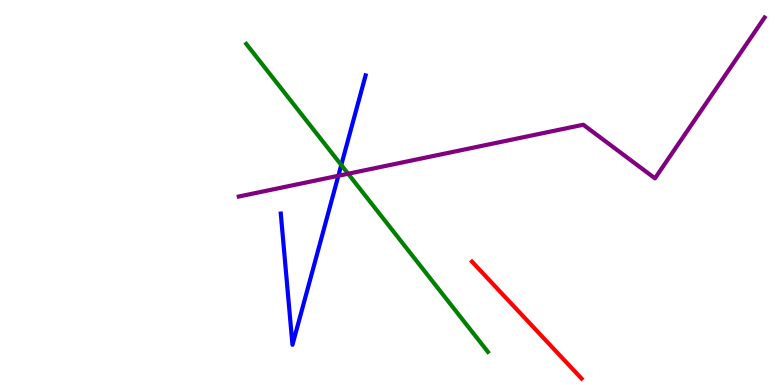[{'lines': ['blue', 'red'], 'intersections': []}, {'lines': ['green', 'red'], 'intersections': []}, {'lines': ['purple', 'red'], 'intersections': []}, {'lines': ['blue', 'green'], 'intersections': [{'x': 4.4, 'y': 5.71}]}, {'lines': ['blue', 'purple'], 'intersections': [{'x': 4.37, 'y': 5.43}]}, {'lines': ['green', 'purple'], 'intersections': [{'x': 4.49, 'y': 5.49}]}]